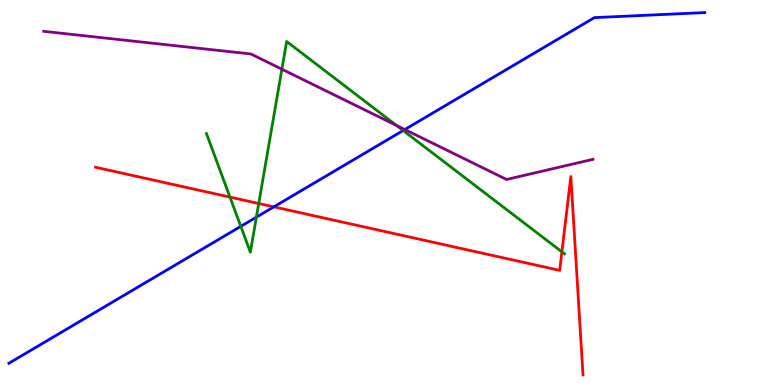[{'lines': ['blue', 'red'], 'intersections': [{'x': 3.53, 'y': 4.63}]}, {'lines': ['green', 'red'], 'intersections': [{'x': 2.97, 'y': 4.88}, {'x': 3.34, 'y': 4.71}, {'x': 7.25, 'y': 3.46}]}, {'lines': ['purple', 'red'], 'intersections': []}, {'lines': ['blue', 'green'], 'intersections': [{'x': 3.11, 'y': 4.12}, {'x': 3.31, 'y': 4.36}, {'x': 5.2, 'y': 6.61}]}, {'lines': ['blue', 'purple'], 'intersections': [{'x': 5.22, 'y': 6.64}]}, {'lines': ['green', 'purple'], 'intersections': [{'x': 3.64, 'y': 8.2}, {'x': 5.12, 'y': 6.74}]}]